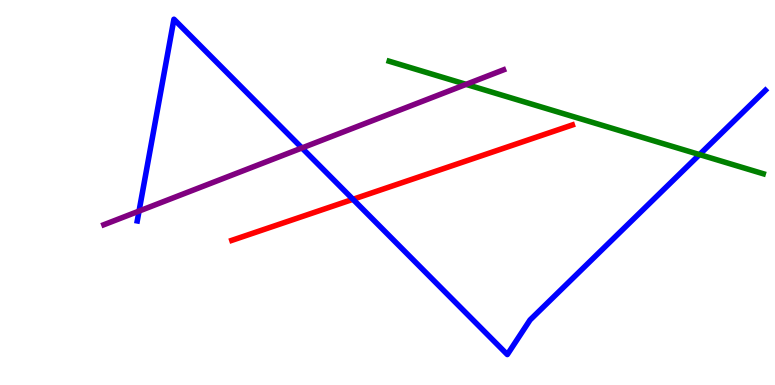[{'lines': ['blue', 'red'], 'intersections': [{'x': 4.55, 'y': 4.82}]}, {'lines': ['green', 'red'], 'intersections': []}, {'lines': ['purple', 'red'], 'intersections': []}, {'lines': ['blue', 'green'], 'intersections': [{'x': 9.03, 'y': 5.98}]}, {'lines': ['blue', 'purple'], 'intersections': [{'x': 1.79, 'y': 4.52}, {'x': 3.9, 'y': 6.16}]}, {'lines': ['green', 'purple'], 'intersections': [{'x': 6.01, 'y': 7.81}]}]